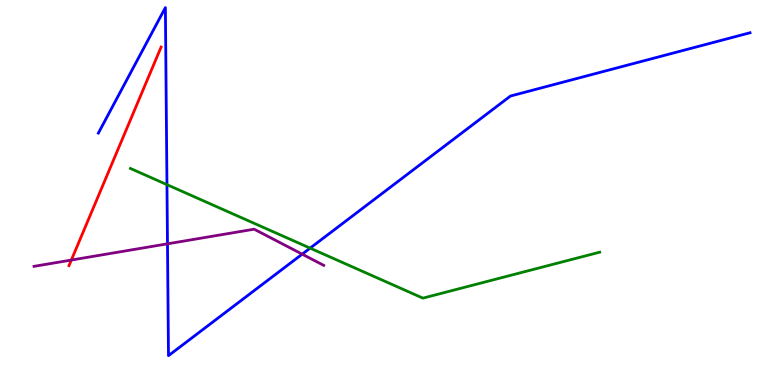[{'lines': ['blue', 'red'], 'intersections': []}, {'lines': ['green', 'red'], 'intersections': []}, {'lines': ['purple', 'red'], 'intersections': [{'x': 0.921, 'y': 3.25}]}, {'lines': ['blue', 'green'], 'intersections': [{'x': 2.15, 'y': 5.2}, {'x': 4.0, 'y': 3.56}]}, {'lines': ['blue', 'purple'], 'intersections': [{'x': 2.16, 'y': 3.67}, {'x': 3.9, 'y': 3.4}]}, {'lines': ['green', 'purple'], 'intersections': []}]